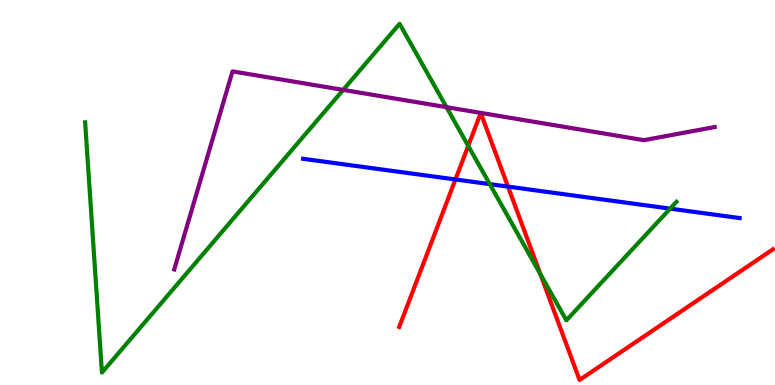[{'lines': ['blue', 'red'], 'intersections': [{'x': 5.88, 'y': 5.34}, {'x': 6.55, 'y': 5.15}]}, {'lines': ['green', 'red'], 'intersections': [{'x': 6.04, 'y': 6.21}, {'x': 6.97, 'y': 2.88}]}, {'lines': ['purple', 'red'], 'intersections': []}, {'lines': ['blue', 'green'], 'intersections': [{'x': 6.32, 'y': 5.22}, {'x': 8.65, 'y': 4.58}]}, {'lines': ['blue', 'purple'], 'intersections': []}, {'lines': ['green', 'purple'], 'intersections': [{'x': 4.43, 'y': 7.67}, {'x': 5.76, 'y': 7.22}]}]